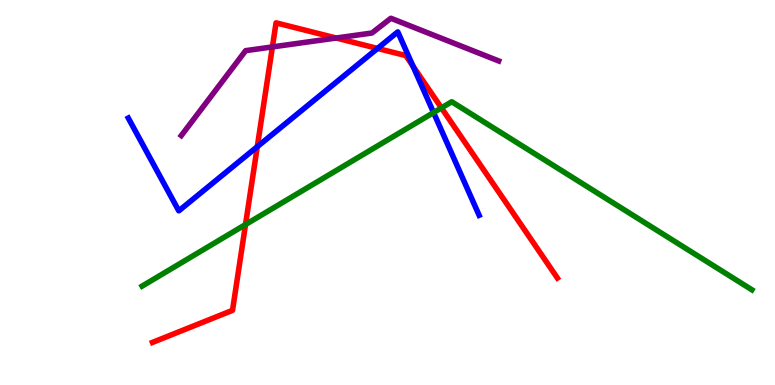[{'lines': ['blue', 'red'], 'intersections': [{'x': 3.32, 'y': 6.19}, {'x': 4.87, 'y': 8.74}, {'x': 5.33, 'y': 8.28}]}, {'lines': ['green', 'red'], 'intersections': [{'x': 3.17, 'y': 4.17}, {'x': 5.7, 'y': 7.2}]}, {'lines': ['purple', 'red'], 'intersections': [{'x': 3.51, 'y': 8.78}, {'x': 4.34, 'y': 9.01}]}, {'lines': ['blue', 'green'], 'intersections': [{'x': 5.59, 'y': 7.08}]}, {'lines': ['blue', 'purple'], 'intersections': []}, {'lines': ['green', 'purple'], 'intersections': []}]